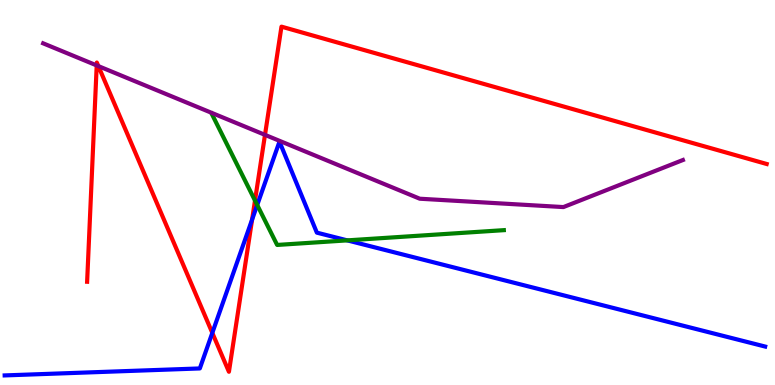[{'lines': ['blue', 'red'], 'intersections': [{'x': 2.74, 'y': 1.35}, {'x': 3.25, 'y': 4.3}]}, {'lines': ['green', 'red'], 'intersections': [{'x': 3.29, 'y': 4.79}]}, {'lines': ['purple', 'red'], 'intersections': [{'x': 1.25, 'y': 8.3}, {'x': 1.27, 'y': 8.28}, {'x': 3.42, 'y': 6.5}]}, {'lines': ['blue', 'green'], 'intersections': [{'x': 3.32, 'y': 4.68}, {'x': 4.48, 'y': 3.76}]}, {'lines': ['blue', 'purple'], 'intersections': []}, {'lines': ['green', 'purple'], 'intersections': []}]